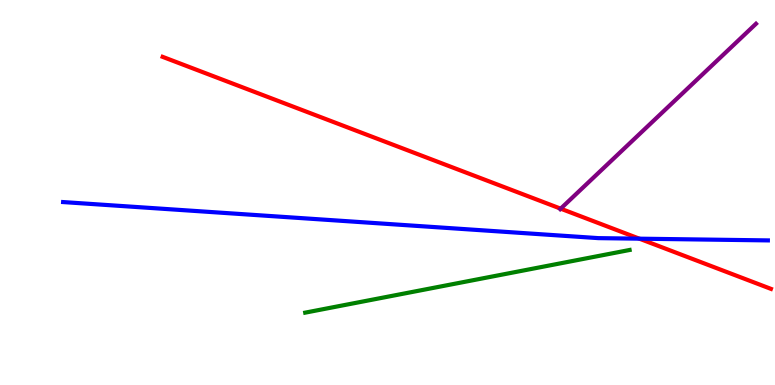[{'lines': ['blue', 'red'], 'intersections': [{'x': 8.25, 'y': 3.8}]}, {'lines': ['green', 'red'], 'intersections': []}, {'lines': ['purple', 'red'], 'intersections': [{'x': 7.23, 'y': 4.58}]}, {'lines': ['blue', 'green'], 'intersections': []}, {'lines': ['blue', 'purple'], 'intersections': []}, {'lines': ['green', 'purple'], 'intersections': []}]